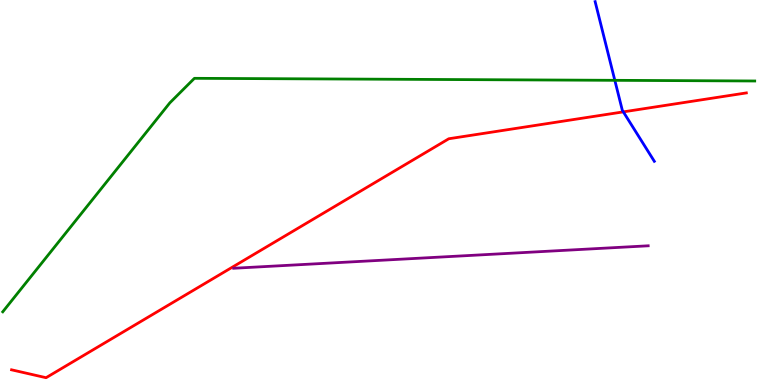[{'lines': ['blue', 'red'], 'intersections': [{'x': 8.04, 'y': 7.09}]}, {'lines': ['green', 'red'], 'intersections': []}, {'lines': ['purple', 'red'], 'intersections': []}, {'lines': ['blue', 'green'], 'intersections': [{'x': 7.93, 'y': 7.91}]}, {'lines': ['blue', 'purple'], 'intersections': []}, {'lines': ['green', 'purple'], 'intersections': []}]